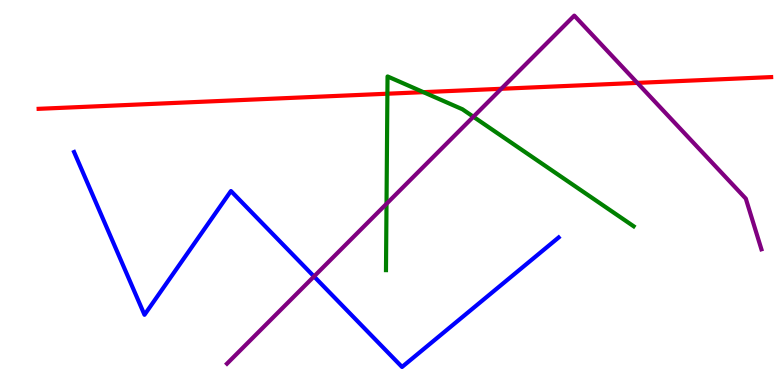[{'lines': ['blue', 'red'], 'intersections': []}, {'lines': ['green', 'red'], 'intersections': [{'x': 5.0, 'y': 7.57}, {'x': 5.46, 'y': 7.61}]}, {'lines': ['purple', 'red'], 'intersections': [{'x': 6.47, 'y': 7.69}, {'x': 8.22, 'y': 7.85}]}, {'lines': ['blue', 'green'], 'intersections': []}, {'lines': ['blue', 'purple'], 'intersections': [{'x': 4.05, 'y': 2.82}]}, {'lines': ['green', 'purple'], 'intersections': [{'x': 4.99, 'y': 4.71}, {'x': 6.11, 'y': 6.97}]}]